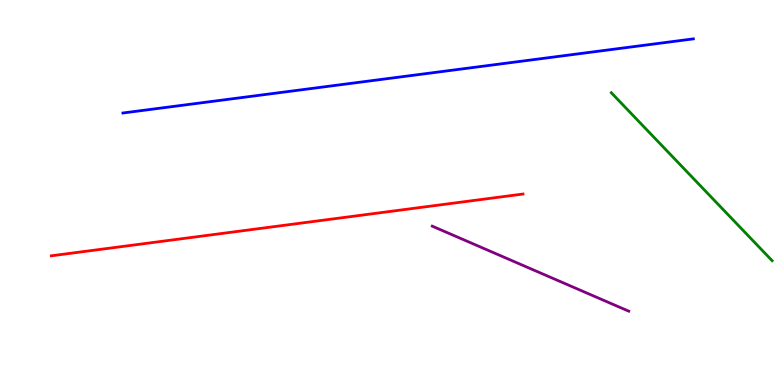[{'lines': ['blue', 'red'], 'intersections': []}, {'lines': ['green', 'red'], 'intersections': []}, {'lines': ['purple', 'red'], 'intersections': []}, {'lines': ['blue', 'green'], 'intersections': []}, {'lines': ['blue', 'purple'], 'intersections': []}, {'lines': ['green', 'purple'], 'intersections': []}]